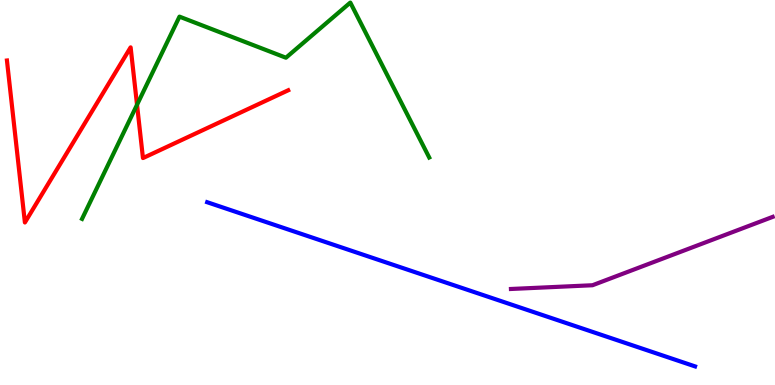[{'lines': ['blue', 'red'], 'intersections': []}, {'lines': ['green', 'red'], 'intersections': [{'x': 1.77, 'y': 7.28}]}, {'lines': ['purple', 'red'], 'intersections': []}, {'lines': ['blue', 'green'], 'intersections': []}, {'lines': ['blue', 'purple'], 'intersections': []}, {'lines': ['green', 'purple'], 'intersections': []}]